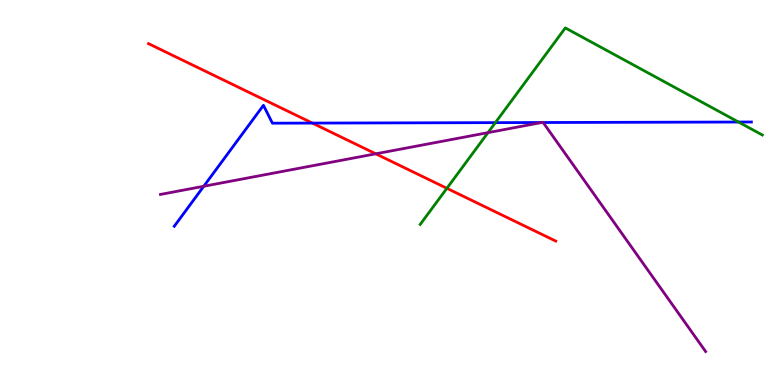[{'lines': ['blue', 'red'], 'intersections': [{'x': 4.03, 'y': 6.8}]}, {'lines': ['green', 'red'], 'intersections': [{'x': 5.77, 'y': 5.11}]}, {'lines': ['purple', 'red'], 'intersections': [{'x': 4.85, 'y': 6.0}]}, {'lines': ['blue', 'green'], 'intersections': [{'x': 6.39, 'y': 6.81}, {'x': 9.53, 'y': 6.83}]}, {'lines': ['blue', 'purple'], 'intersections': [{'x': 2.63, 'y': 5.16}, {'x': 6.99, 'y': 6.82}, {'x': 7.01, 'y': 6.82}]}, {'lines': ['green', 'purple'], 'intersections': [{'x': 6.3, 'y': 6.55}]}]